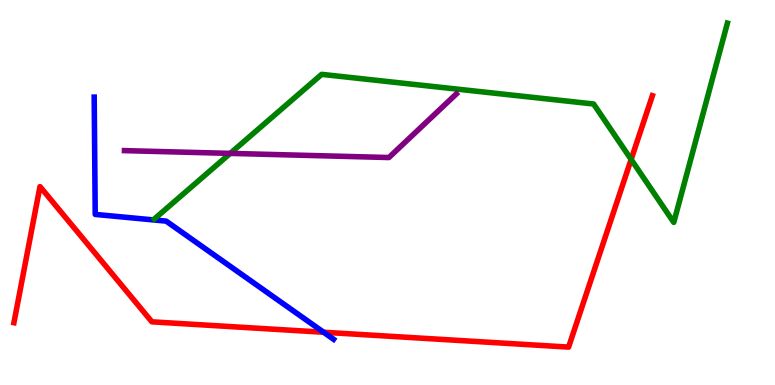[{'lines': ['blue', 'red'], 'intersections': [{'x': 4.18, 'y': 1.37}]}, {'lines': ['green', 'red'], 'intersections': [{'x': 8.14, 'y': 5.86}]}, {'lines': ['purple', 'red'], 'intersections': []}, {'lines': ['blue', 'green'], 'intersections': []}, {'lines': ['blue', 'purple'], 'intersections': []}, {'lines': ['green', 'purple'], 'intersections': [{'x': 2.97, 'y': 6.02}]}]